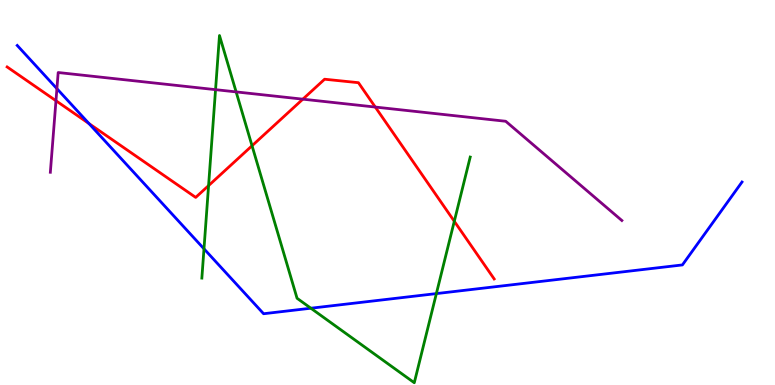[{'lines': ['blue', 'red'], 'intersections': [{'x': 1.15, 'y': 6.79}]}, {'lines': ['green', 'red'], 'intersections': [{'x': 2.69, 'y': 5.18}, {'x': 3.25, 'y': 6.21}, {'x': 5.86, 'y': 4.25}]}, {'lines': ['purple', 'red'], 'intersections': [{'x': 0.722, 'y': 7.38}, {'x': 3.91, 'y': 7.42}, {'x': 4.84, 'y': 7.22}]}, {'lines': ['blue', 'green'], 'intersections': [{'x': 2.63, 'y': 3.54}, {'x': 4.01, 'y': 1.99}, {'x': 5.63, 'y': 2.37}]}, {'lines': ['blue', 'purple'], 'intersections': [{'x': 0.734, 'y': 7.7}]}, {'lines': ['green', 'purple'], 'intersections': [{'x': 2.78, 'y': 7.67}, {'x': 3.05, 'y': 7.61}]}]